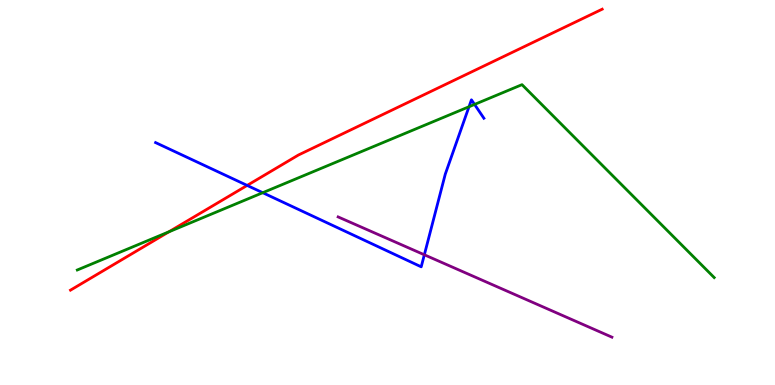[{'lines': ['blue', 'red'], 'intersections': [{'x': 3.19, 'y': 5.18}]}, {'lines': ['green', 'red'], 'intersections': [{'x': 2.18, 'y': 3.98}]}, {'lines': ['purple', 'red'], 'intersections': []}, {'lines': ['blue', 'green'], 'intersections': [{'x': 3.39, 'y': 4.99}, {'x': 6.05, 'y': 7.23}, {'x': 6.12, 'y': 7.29}]}, {'lines': ['blue', 'purple'], 'intersections': [{'x': 5.48, 'y': 3.38}]}, {'lines': ['green', 'purple'], 'intersections': []}]